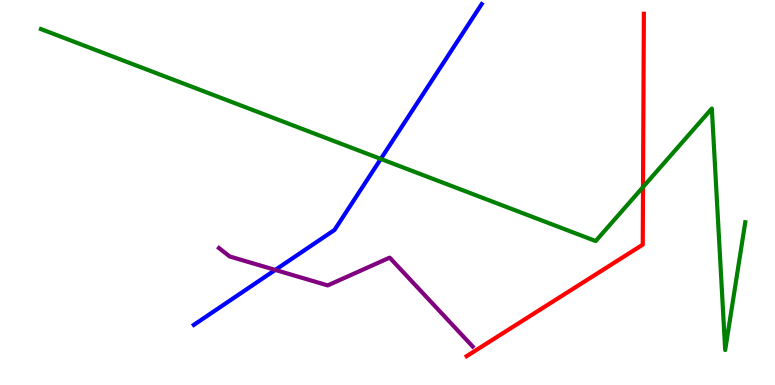[{'lines': ['blue', 'red'], 'intersections': []}, {'lines': ['green', 'red'], 'intersections': [{'x': 8.3, 'y': 5.14}]}, {'lines': ['purple', 'red'], 'intersections': []}, {'lines': ['blue', 'green'], 'intersections': [{'x': 4.91, 'y': 5.87}]}, {'lines': ['blue', 'purple'], 'intersections': [{'x': 3.55, 'y': 2.99}]}, {'lines': ['green', 'purple'], 'intersections': []}]